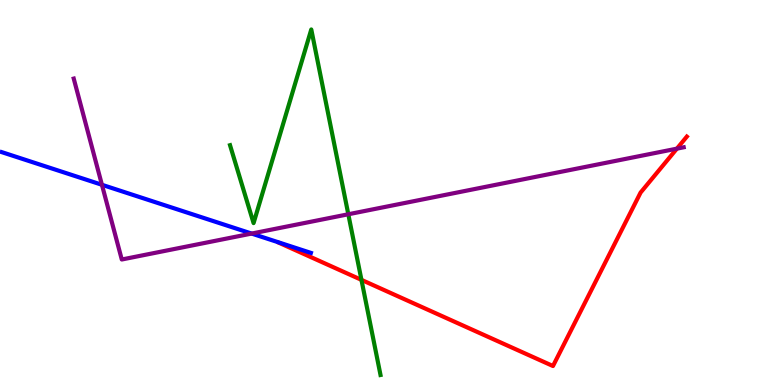[{'lines': ['blue', 'red'], 'intersections': []}, {'lines': ['green', 'red'], 'intersections': [{'x': 4.66, 'y': 2.73}]}, {'lines': ['purple', 'red'], 'intersections': [{'x': 8.73, 'y': 6.14}]}, {'lines': ['blue', 'green'], 'intersections': []}, {'lines': ['blue', 'purple'], 'intersections': [{'x': 1.32, 'y': 5.2}, {'x': 3.25, 'y': 3.93}]}, {'lines': ['green', 'purple'], 'intersections': [{'x': 4.49, 'y': 4.43}]}]